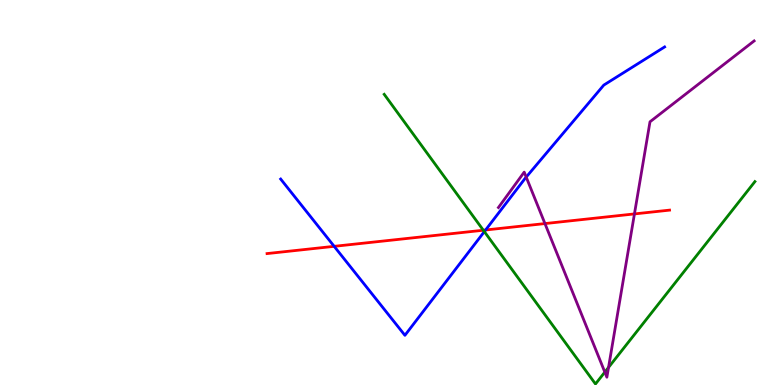[{'lines': ['blue', 'red'], 'intersections': [{'x': 4.31, 'y': 3.6}, {'x': 6.27, 'y': 4.03}]}, {'lines': ['green', 'red'], 'intersections': [{'x': 6.24, 'y': 4.02}]}, {'lines': ['purple', 'red'], 'intersections': [{'x': 7.03, 'y': 4.19}, {'x': 8.19, 'y': 4.44}]}, {'lines': ['blue', 'green'], 'intersections': [{'x': 6.25, 'y': 3.98}]}, {'lines': ['blue', 'purple'], 'intersections': [{'x': 6.79, 'y': 5.4}]}, {'lines': ['green', 'purple'], 'intersections': [{'x': 7.8, 'y': 0.334}, {'x': 7.85, 'y': 0.457}]}]